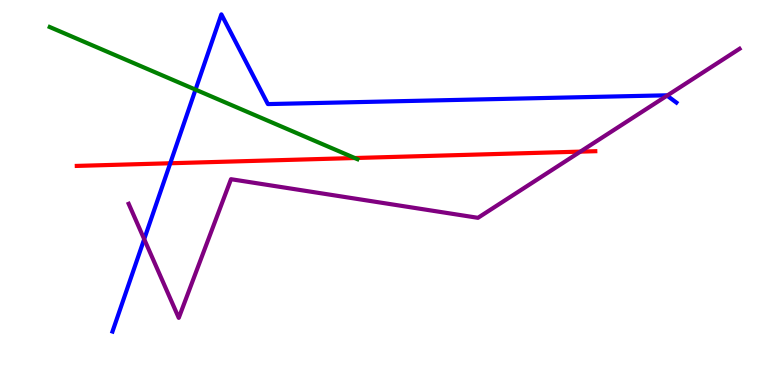[{'lines': ['blue', 'red'], 'intersections': [{'x': 2.2, 'y': 5.76}]}, {'lines': ['green', 'red'], 'intersections': [{'x': 4.58, 'y': 5.9}]}, {'lines': ['purple', 'red'], 'intersections': [{'x': 7.49, 'y': 6.06}]}, {'lines': ['blue', 'green'], 'intersections': [{'x': 2.52, 'y': 7.67}]}, {'lines': ['blue', 'purple'], 'intersections': [{'x': 1.86, 'y': 3.79}, {'x': 8.61, 'y': 7.52}]}, {'lines': ['green', 'purple'], 'intersections': []}]